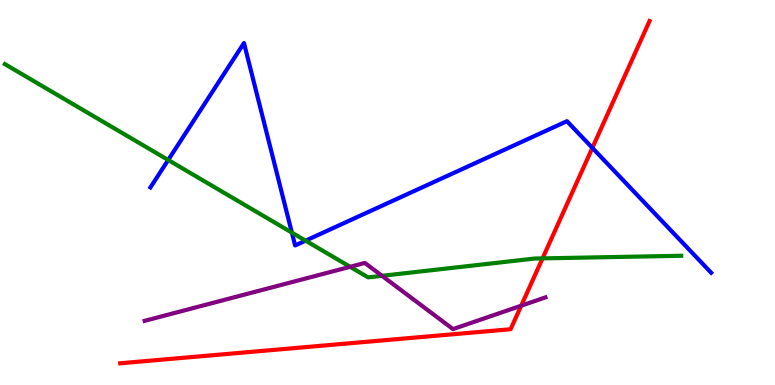[{'lines': ['blue', 'red'], 'intersections': [{'x': 7.64, 'y': 6.16}]}, {'lines': ['green', 'red'], 'intersections': [{'x': 7.0, 'y': 3.29}]}, {'lines': ['purple', 'red'], 'intersections': [{'x': 6.73, 'y': 2.06}]}, {'lines': ['blue', 'green'], 'intersections': [{'x': 2.17, 'y': 5.84}, {'x': 3.77, 'y': 3.96}, {'x': 3.94, 'y': 3.75}]}, {'lines': ['blue', 'purple'], 'intersections': []}, {'lines': ['green', 'purple'], 'intersections': [{'x': 4.52, 'y': 3.07}, {'x': 4.93, 'y': 2.84}]}]